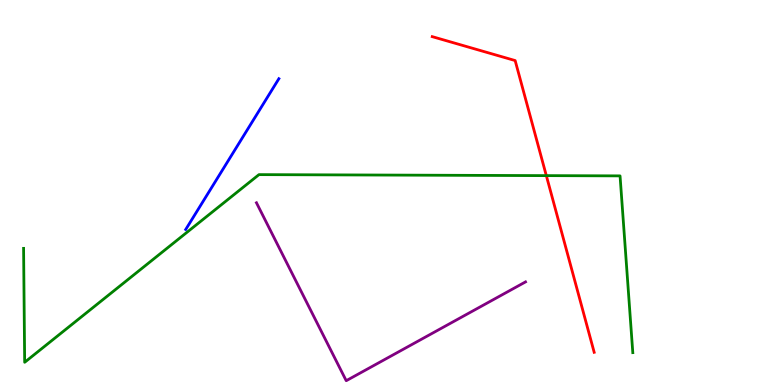[{'lines': ['blue', 'red'], 'intersections': []}, {'lines': ['green', 'red'], 'intersections': [{'x': 7.05, 'y': 5.44}]}, {'lines': ['purple', 'red'], 'intersections': []}, {'lines': ['blue', 'green'], 'intersections': []}, {'lines': ['blue', 'purple'], 'intersections': []}, {'lines': ['green', 'purple'], 'intersections': []}]